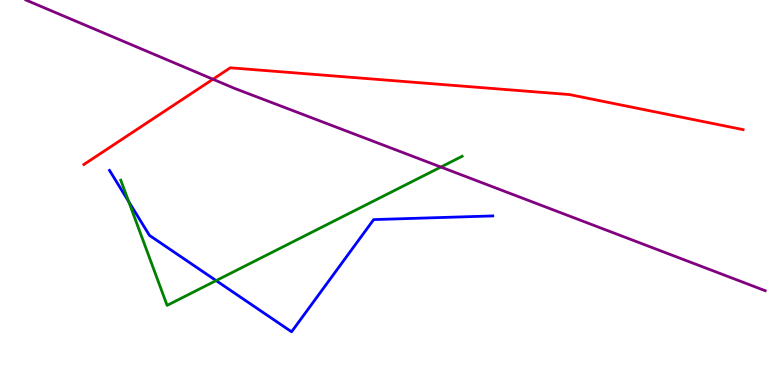[{'lines': ['blue', 'red'], 'intersections': []}, {'lines': ['green', 'red'], 'intersections': []}, {'lines': ['purple', 'red'], 'intersections': [{'x': 2.75, 'y': 7.94}]}, {'lines': ['blue', 'green'], 'intersections': [{'x': 1.66, 'y': 4.76}, {'x': 2.79, 'y': 2.71}]}, {'lines': ['blue', 'purple'], 'intersections': []}, {'lines': ['green', 'purple'], 'intersections': [{'x': 5.69, 'y': 5.66}]}]